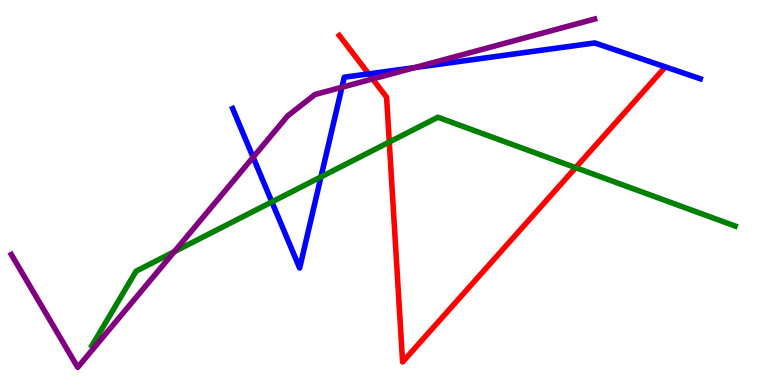[{'lines': ['blue', 'red'], 'intersections': [{'x': 4.76, 'y': 8.08}]}, {'lines': ['green', 'red'], 'intersections': [{'x': 5.02, 'y': 6.31}, {'x': 7.43, 'y': 5.65}]}, {'lines': ['purple', 'red'], 'intersections': [{'x': 4.81, 'y': 7.95}]}, {'lines': ['blue', 'green'], 'intersections': [{'x': 3.51, 'y': 4.76}, {'x': 4.14, 'y': 5.41}]}, {'lines': ['blue', 'purple'], 'intersections': [{'x': 3.27, 'y': 5.92}, {'x': 4.41, 'y': 7.73}, {'x': 5.35, 'y': 8.24}]}, {'lines': ['green', 'purple'], 'intersections': [{'x': 2.25, 'y': 3.46}]}]